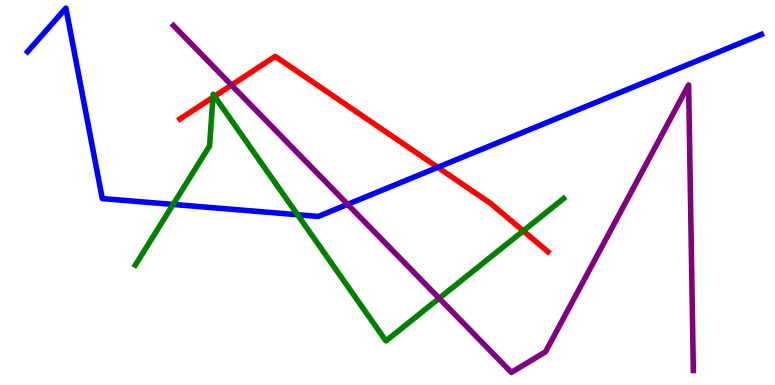[{'lines': ['blue', 'red'], 'intersections': [{'x': 5.65, 'y': 5.65}]}, {'lines': ['green', 'red'], 'intersections': [{'x': 2.75, 'y': 7.47}, {'x': 2.77, 'y': 7.5}, {'x': 6.75, 'y': 4.0}]}, {'lines': ['purple', 'red'], 'intersections': [{'x': 2.99, 'y': 7.79}]}, {'lines': ['blue', 'green'], 'intersections': [{'x': 2.23, 'y': 4.69}, {'x': 3.84, 'y': 4.42}]}, {'lines': ['blue', 'purple'], 'intersections': [{'x': 4.49, 'y': 4.69}]}, {'lines': ['green', 'purple'], 'intersections': [{'x': 5.67, 'y': 2.25}]}]